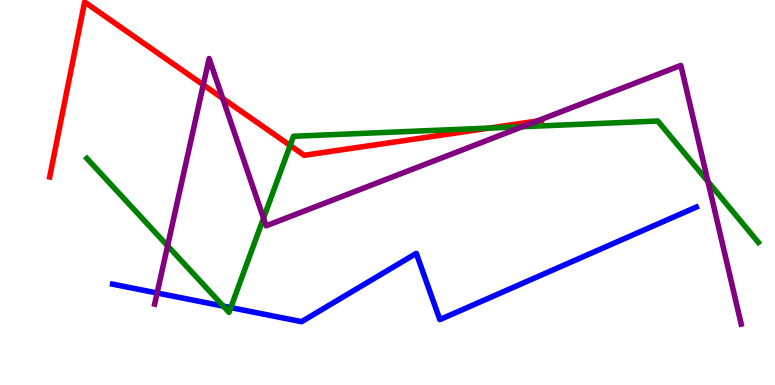[{'lines': ['blue', 'red'], 'intersections': []}, {'lines': ['green', 'red'], 'intersections': [{'x': 3.74, 'y': 6.22}, {'x': 6.31, 'y': 6.67}]}, {'lines': ['purple', 'red'], 'intersections': [{'x': 2.62, 'y': 7.8}, {'x': 2.87, 'y': 7.44}, {'x': 6.93, 'y': 6.86}]}, {'lines': ['blue', 'green'], 'intersections': [{'x': 2.88, 'y': 2.05}, {'x': 2.98, 'y': 2.01}]}, {'lines': ['blue', 'purple'], 'intersections': [{'x': 2.03, 'y': 2.39}]}, {'lines': ['green', 'purple'], 'intersections': [{'x': 2.16, 'y': 3.62}, {'x': 3.4, 'y': 4.33}, {'x': 6.74, 'y': 6.71}, {'x': 9.13, 'y': 5.28}]}]